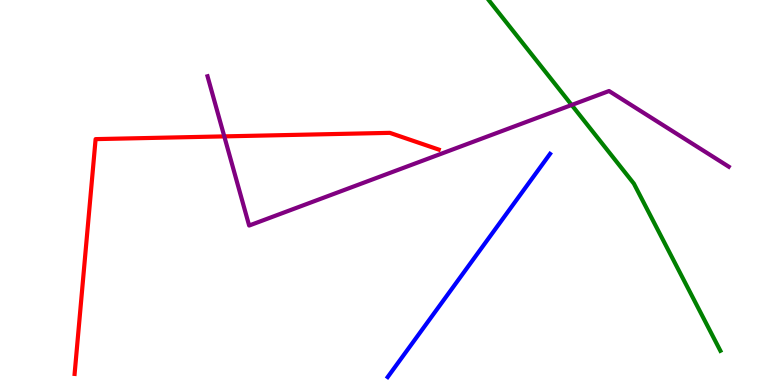[{'lines': ['blue', 'red'], 'intersections': []}, {'lines': ['green', 'red'], 'intersections': []}, {'lines': ['purple', 'red'], 'intersections': [{'x': 2.89, 'y': 6.46}]}, {'lines': ['blue', 'green'], 'intersections': []}, {'lines': ['blue', 'purple'], 'intersections': []}, {'lines': ['green', 'purple'], 'intersections': [{'x': 7.38, 'y': 7.27}]}]